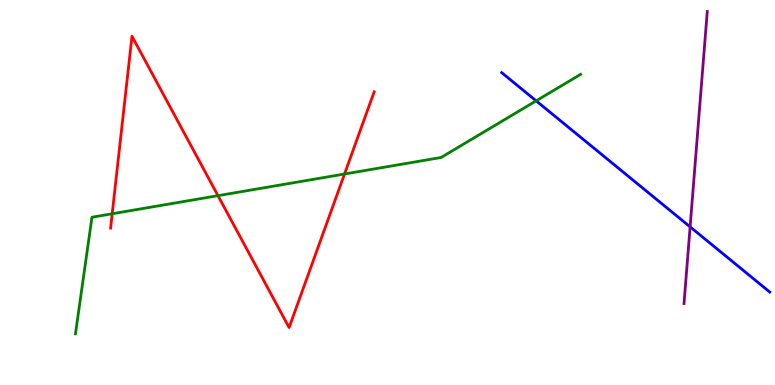[{'lines': ['blue', 'red'], 'intersections': []}, {'lines': ['green', 'red'], 'intersections': [{'x': 1.45, 'y': 4.45}, {'x': 2.81, 'y': 4.92}, {'x': 4.45, 'y': 5.48}]}, {'lines': ['purple', 'red'], 'intersections': []}, {'lines': ['blue', 'green'], 'intersections': [{'x': 6.92, 'y': 7.38}]}, {'lines': ['blue', 'purple'], 'intersections': [{'x': 8.9, 'y': 4.11}]}, {'lines': ['green', 'purple'], 'intersections': []}]